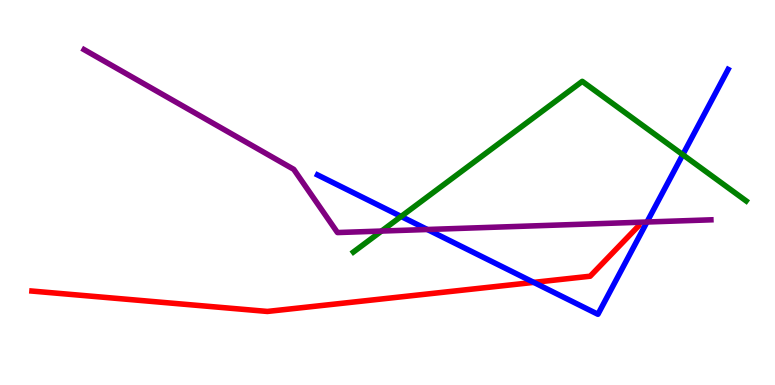[{'lines': ['blue', 'red'], 'intersections': [{'x': 6.89, 'y': 2.67}]}, {'lines': ['green', 'red'], 'intersections': []}, {'lines': ['purple', 'red'], 'intersections': []}, {'lines': ['blue', 'green'], 'intersections': [{'x': 5.18, 'y': 4.38}, {'x': 8.81, 'y': 5.98}]}, {'lines': ['blue', 'purple'], 'intersections': [{'x': 5.51, 'y': 4.04}, {'x': 8.35, 'y': 4.23}]}, {'lines': ['green', 'purple'], 'intersections': [{'x': 4.92, 'y': 4.0}]}]